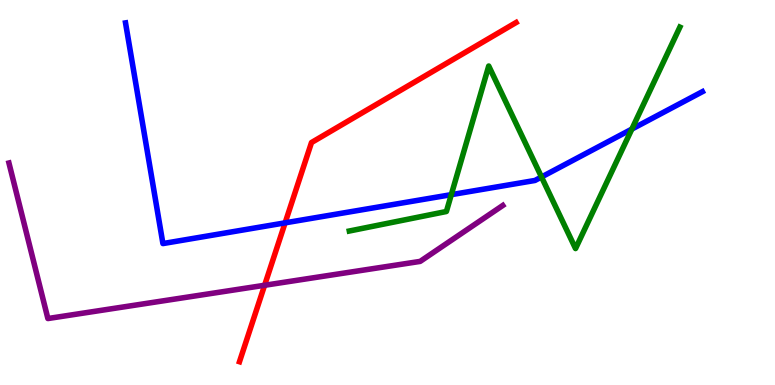[{'lines': ['blue', 'red'], 'intersections': [{'x': 3.68, 'y': 4.21}]}, {'lines': ['green', 'red'], 'intersections': []}, {'lines': ['purple', 'red'], 'intersections': [{'x': 3.41, 'y': 2.59}]}, {'lines': ['blue', 'green'], 'intersections': [{'x': 5.82, 'y': 4.94}, {'x': 6.99, 'y': 5.4}, {'x': 8.15, 'y': 6.65}]}, {'lines': ['blue', 'purple'], 'intersections': []}, {'lines': ['green', 'purple'], 'intersections': []}]